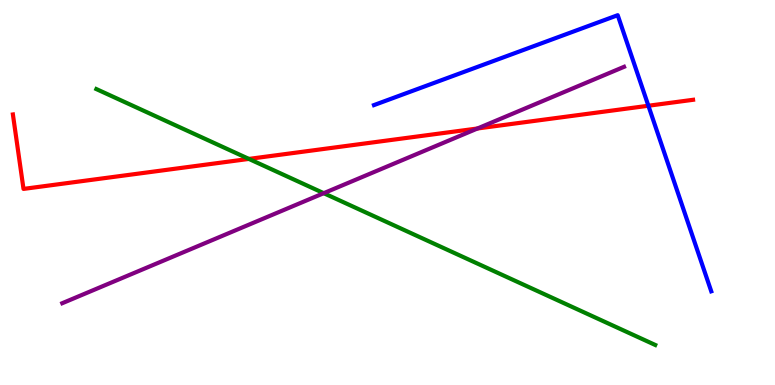[{'lines': ['blue', 'red'], 'intersections': [{'x': 8.37, 'y': 7.25}]}, {'lines': ['green', 'red'], 'intersections': [{'x': 3.21, 'y': 5.87}]}, {'lines': ['purple', 'red'], 'intersections': [{'x': 6.16, 'y': 6.66}]}, {'lines': ['blue', 'green'], 'intersections': []}, {'lines': ['blue', 'purple'], 'intersections': []}, {'lines': ['green', 'purple'], 'intersections': [{'x': 4.18, 'y': 4.98}]}]